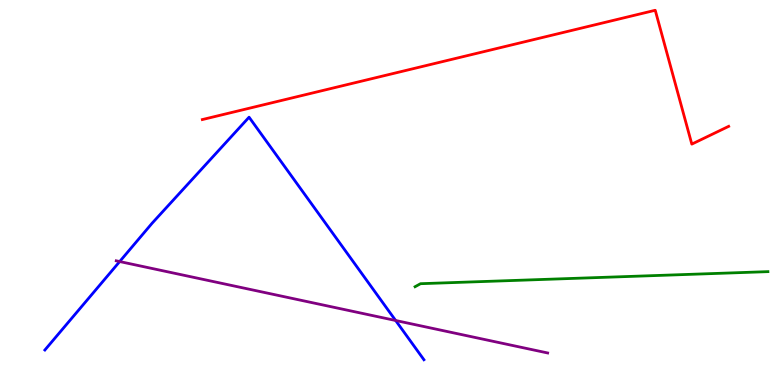[{'lines': ['blue', 'red'], 'intersections': []}, {'lines': ['green', 'red'], 'intersections': []}, {'lines': ['purple', 'red'], 'intersections': []}, {'lines': ['blue', 'green'], 'intersections': []}, {'lines': ['blue', 'purple'], 'intersections': [{'x': 1.54, 'y': 3.21}, {'x': 5.1, 'y': 1.68}]}, {'lines': ['green', 'purple'], 'intersections': []}]